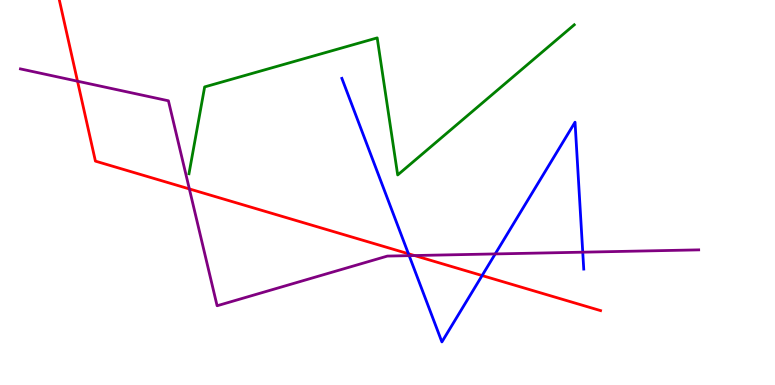[{'lines': ['blue', 'red'], 'intersections': [{'x': 5.27, 'y': 3.41}, {'x': 6.22, 'y': 2.84}]}, {'lines': ['green', 'red'], 'intersections': []}, {'lines': ['purple', 'red'], 'intersections': [{'x': 1.0, 'y': 7.89}, {'x': 2.44, 'y': 5.09}, {'x': 5.35, 'y': 3.36}]}, {'lines': ['blue', 'green'], 'intersections': []}, {'lines': ['blue', 'purple'], 'intersections': [{'x': 5.28, 'y': 3.36}, {'x': 6.39, 'y': 3.4}, {'x': 7.52, 'y': 3.45}]}, {'lines': ['green', 'purple'], 'intersections': []}]